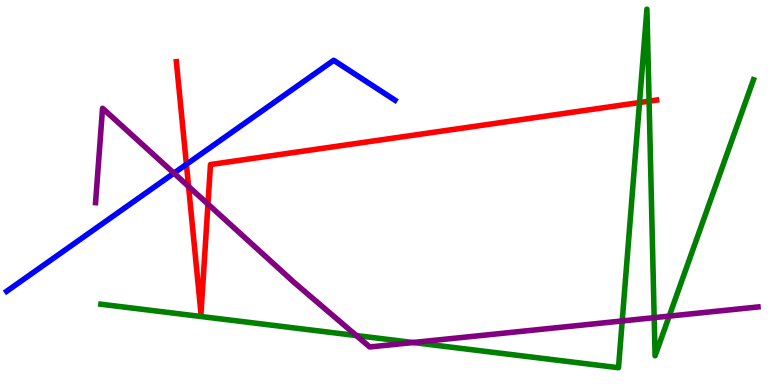[{'lines': ['blue', 'red'], 'intersections': [{'x': 2.41, 'y': 5.73}]}, {'lines': ['green', 'red'], 'intersections': [{'x': 8.25, 'y': 7.34}, {'x': 8.38, 'y': 7.37}]}, {'lines': ['purple', 'red'], 'intersections': [{'x': 2.43, 'y': 5.16}, {'x': 2.68, 'y': 4.7}]}, {'lines': ['blue', 'green'], 'intersections': []}, {'lines': ['blue', 'purple'], 'intersections': [{'x': 2.24, 'y': 5.5}]}, {'lines': ['green', 'purple'], 'intersections': [{'x': 4.6, 'y': 1.28}, {'x': 5.33, 'y': 1.1}, {'x': 8.03, 'y': 1.66}, {'x': 8.44, 'y': 1.75}, {'x': 8.64, 'y': 1.79}]}]